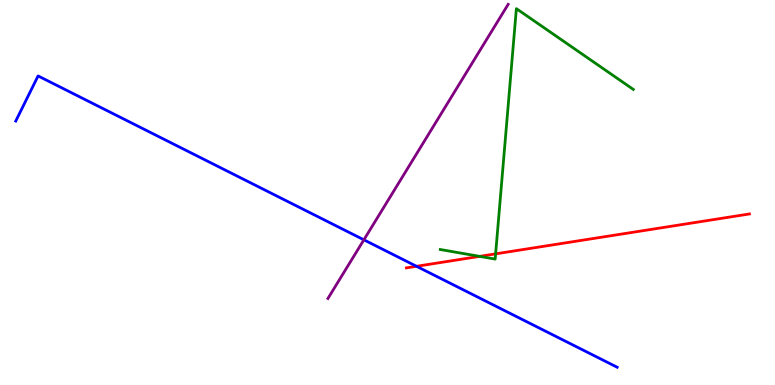[{'lines': ['blue', 'red'], 'intersections': [{'x': 5.37, 'y': 3.08}]}, {'lines': ['green', 'red'], 'intersections': [{'x': 6.19, 'y': 3.34}, {'x': 6.4, 'y': 3.41}]}, {'lines': ['purple', 'red'], 'intersections': []}, {'lines': ['blue', 'green'], 'intersections': []}, {'lines': ['blue', 'purple'], 'intersections': [{'x': 4.7, 'y': 3.77}]}, {'lines': ['green', 'purple'], 'intersections': []}]